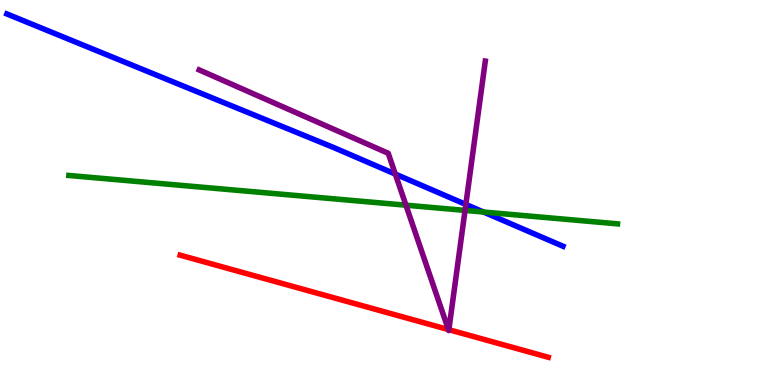[{'lines': ['blue', 'red'], 'intersections': []}, {'lines': ['green', 'red'], 'intersections': []}, {'lines': ['purple', 'red'], 'intersections': [{'x': 5.79, 'y': 1.44}, {'x': 5.79, 'y': 1.44}]}, {'lines': ['blue', 'green'], 'intersections': [{'x': 6.24, 'y': 4.49}]}, {'lines': ['blue', 'purple'], 'intersections': [{'x': 5.1, 'y': 5.48}, {'x': 6.01, 'y': 4.69}]}, {'lines': ['green', 'purple'], 'intersections': [{'x': 5.24, 'y': 4.67}, {'x': 6.0, 'y': 4.53}]}]